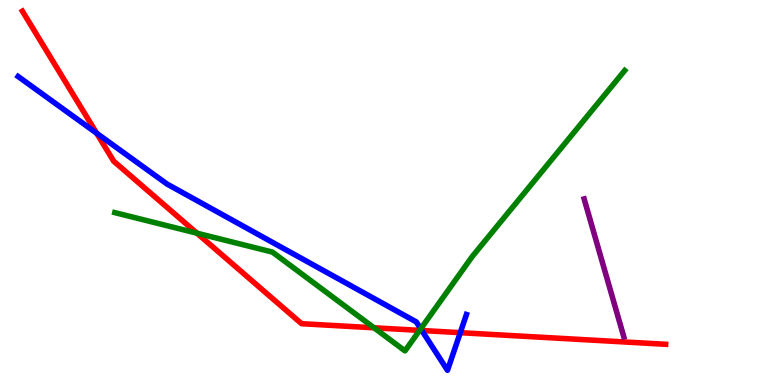[{'lines': ['blue', 'red'], 'intersections': [{'x': 1.25, 'y': 6.54}, {'x': 5.44, 'y': 1.42}, {'x': 5.94, 'y': 1.36}]}, {'lines': ['green', 'red'], 'intersections': [{'x': 2.54, 'y': 3.94}, {'x': 4.83, 'y': 1.49}, {'x': 5.41, 'y': 1.42}]}, {'lines': ['purple', 'red'], 'intersections': []}, {'lines': ['blue', 'green'], 'intersections': [{'x': 5.43, 'y': 1.46}]}, {'lines': ['blue', 'purple'], 'intersections': []}, {'lines': ['green', 'purple'], 'intersections': []}]